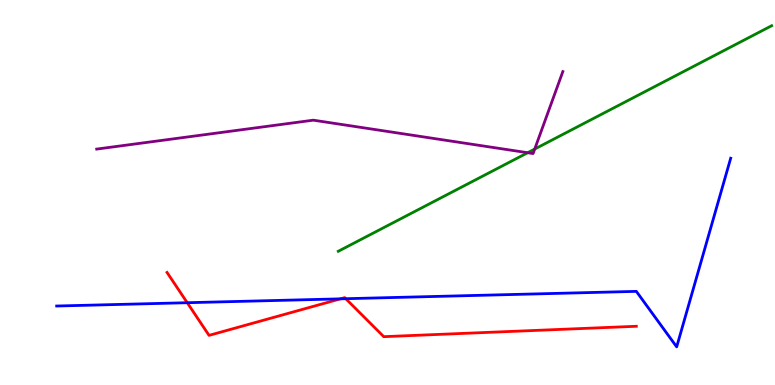[{'lines': ['blue', 'red'], 'intersections': [{'x': 2.42, 'y': 2.14}, {'x': 4.39, 'y': 2.24}, {'x': 4.46, 'y': 2.24}]}, {'lines': ['green', 'red'], 'intersections': []}, {'lines': ['purple', 'red'], 'intersections': []}, {'lines': ['blue', 'green'], 'intersections': []}, {'lines': ['blue', 'purple'], 'intersections': []}, {'lines': ['green', 'purple'], 'intersections': [{'x': 6.81, 'y': 6.03}, {'x': 6.9, 'y': 6.13}]}]